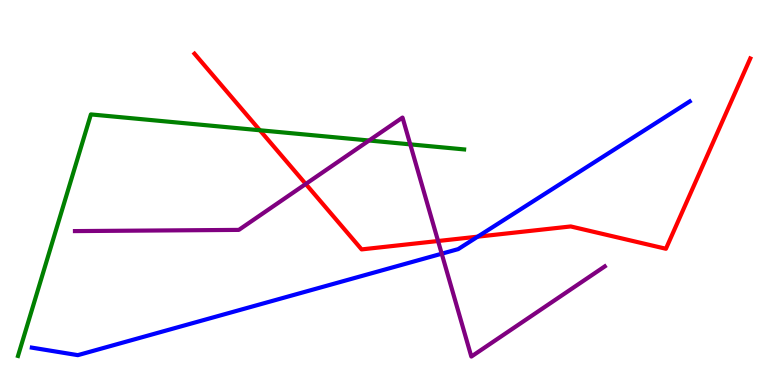[{'lines': ['blue', 'red'], 'intersections': [{'x': 6.16, 'y': 3.85}]}, {'lines': ['green', 'red'], 'intersections': [{'x': 3.35, 'y': 6.62}]}, {'lines': ['purple', 'red'], 'intersections': [{'x': 3.95, 'y': 5.22}, {'x': 5.65, 'y': 3.74}]}, {'lines': ['blue', 'green'], 'intersections': []}, {'lines': ['blue', 'purple'], 'intersections': [{'x': 5.7, 'y': 3.41}]}, {'lines': ['green', 'purple'], 'intersections': [{'x': 4.76, 'y': 6.35}, {'x': 5.29, 'y': 6.25}]}]